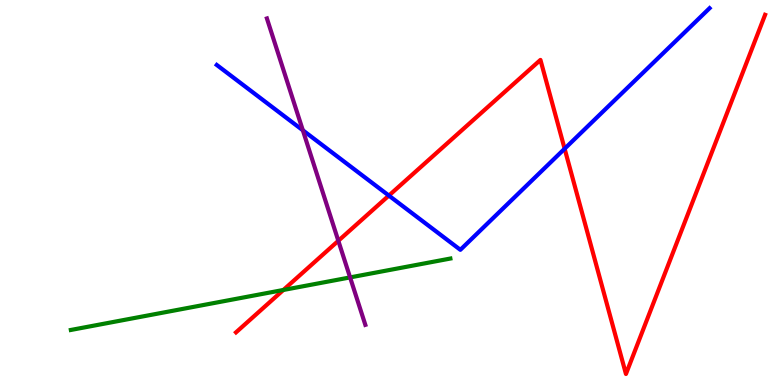[{'lines': ['blue', 'red'], 'intersections': [{'x': 5.02, 'y': 4.92}, {'x': 7.29, 'y': 6.14}]}, {'lines': ['green', 'red'], 'intersections': [{'x': 3.66, 'y': 2.47}]}, {'lines': ['purple', 'red'], 'intersections': [{'x': 4.37, 'y': 3.75}]}, {'lines': ['blue', 'green'], 'intersections': []}, {'lines': ['blue', 'purple'], 'intersections': [{'x': 3.91, 'y': 6.62}]}, {'lines': ['green', 'purple'], 'intersections': [{'x': 4.52, 'y': 2.79}]}]